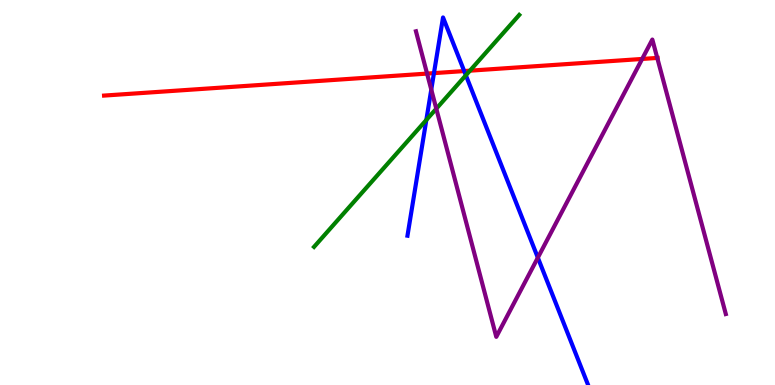[{'lines': ['blue', 'red'], 'intersections': [{'x': 5.6, 'y': 8.1}, {'x': 5.99, 'y': 8.15}]}, {'lines': ['green', 'red'], 'intersections': [{'x': 6.06, 'y': 8.16}]}, {'lines': ['purple', 'red'], 'intersections': [{'x': 5.51, 'y': 8.09}, {'x': 8.29, 'y': 8.47}, {'x': 8.48, 'y': 8.5}]}, {'lines': ['blue', 'green'], 'intersections': [{'x': 5.5, 'y': 6.88}, {'x': 6.01, 'y': 8.04}]}, {'lines': ['blue', 'purple'], 'intersections': [{'x': 5.56, 'y': 7.67}, {'x': 6.94, 'y': 3.31}]}, {'lines': ['green', 'purple'], 'intersections': [{'x': 5.63, 'y': 7.18}]}]